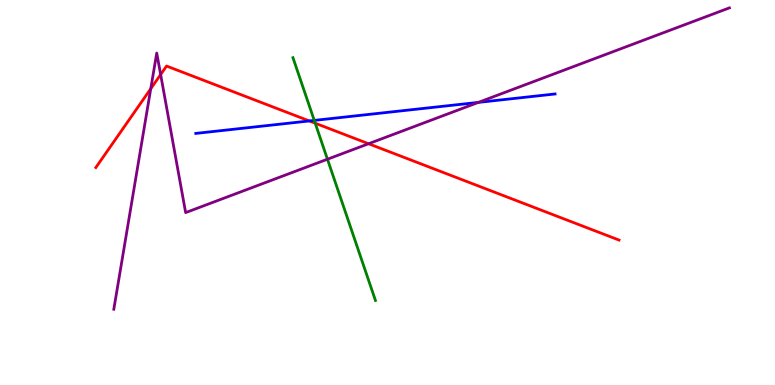[{'lines': ['blue', 'red'], 'intersections': [{'x': 3.99, 'y': 6.86}]}, {'lines': ['green', 'red'], 'intersections': [{'x': 4.07, 'y': 6.8}]}, {'lines': ['purple', 'red'], 'intersections': [{'x': 1.95, 'y': 7.7}, {'x': 2.07, 'y': 8.06}, {'x': 4.76, 'y': 6.27}]}, {'lines': ['blue', 'green'], 'intersections': [{'x': 4.06, 'y': 6.87}]}, {'lines': ['blue', 'purple'], 'intersections': [{'x': 6.17, 'y': 7.34}]}, {'lines': ['green', 'purple'], 'intersections': [{'x': 4.23, 'y': 5.86}]}]